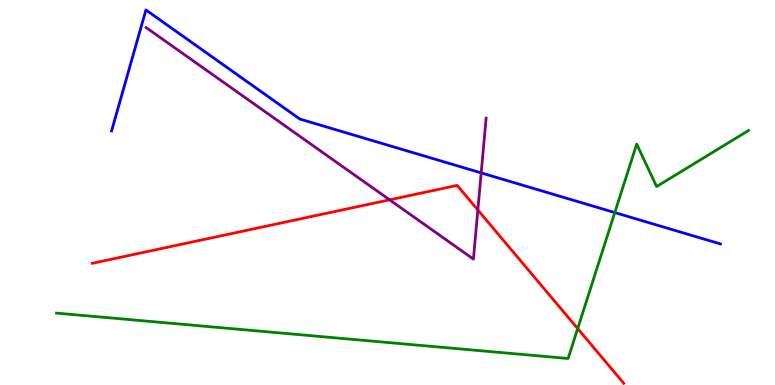[{'lines': ['blue', 'red'], 'intersections': []}, {'lines': ['green', 'red'], 'intersections': [{'x': 7.45, 'y': 1.47}]}, {'lines': ['purple', 'red'], 'intersections': [{'x': 5.03, 'y': 4.81}, {'x': 6.17, 'y': 4.55}]}, {'lines': ['blue', 'green'], 'intersections': [{'x': 7.93, 'y': 4.48}]}, {'lines': ['blue', 'purple'], 'intersections': [{'x': 6.21, 'y': 5.51}]}, {'lines': ['green', 'purple'], 'intersections': []}]